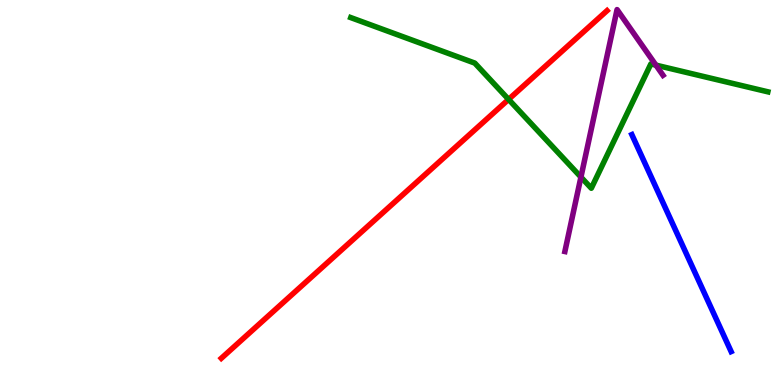[{'lines': ['blue', 'red'], 'intersections': []}, {'lines': ['green', 'red'], 'intersections': [{'x': 6.56, 'y': 7.42}]}, {'lines': ['purple', 'red'], 'intersections': []}, {'lines': ['blue', 'green'], 'intersections': []}, {'lines': ['blue', 'purple'], 'intersections': []}, {'lines': ['green', 'purple'], 'intersections': [{'x': 7.5, 'y': 5.4}, {'x': 8.46, 'y': 8.31}]}]